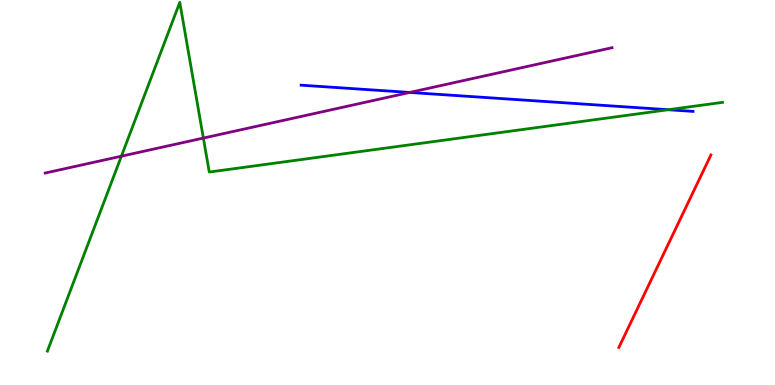[{'lines': ['blue', 'red'], 'intersections': []}, {'lines': ['green', 'red'], 'intersections': []}, {'lines': ['purple', 'red'], 'intersections': []}, {'lines': ['blue', 'green'], 'intersections': [{'x': 8.62, 'y': 7.15}]}, {'lines': ['blue', 'purple'], 'intersections': [{'x': 5.29, 'y': 7.6}]}, {'lines': ['green', 'purple'], 'intersections': [{'x': 1.57, 'y': 5.94}, {'x': 2.62, 'y': 6.41}]}]